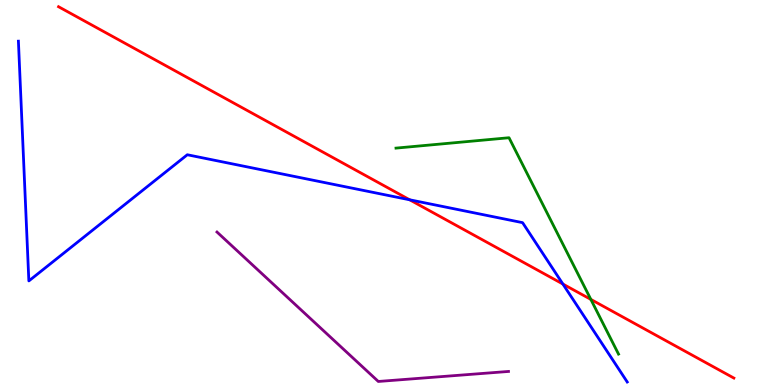[{'lines': ['blue', 'red'], 'intersections': [{'x': 5.29, 'y': 4.81}, {'x': 7.26, 'y': 2.62}]}, {'lines': ['green', 'red'], 'intersections': [{'x': 7.62, 'y': 2.22}]}, {'lines': ['purple', 'red'], 'intersections': []}, {'lines': ['blue', 'green'], 'intersections': []}, {'lines': ['blue', 'purple'], 'intersections': []}, {'lines': ['green', 'purple'], 'intersections': []}]